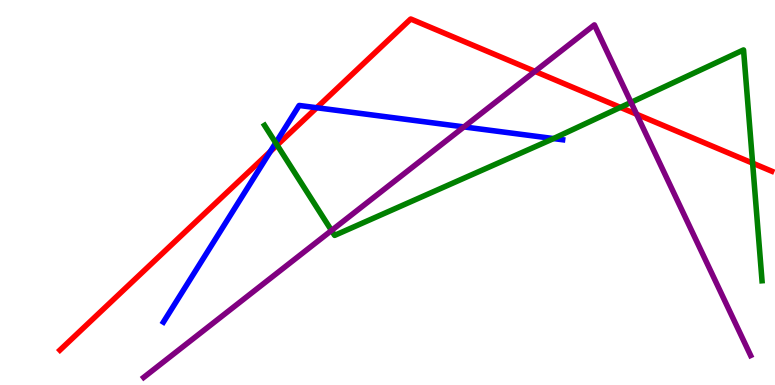[{'lines': ['blue', 'red'], 'intersections': [{'x': 3.49, 'y': 6.06}, {'x': 4.09, 'y': 7.2}]}, {'lines': ['green', 'red'], 'intersections': [{'x': 3.58, 'y': 6.23}, {'x': 8.0, 'y': 7.21}, {'x': 9.71, 'y': 5.76}]}, {'lines': ['purple', 'red'], 'intersections': [{'x': 6.9, 'y': 8.15}, {'x': 8.21, 'y': 7.03}]}, {'lines': ['blue', 'green'], 'intersections': [{'x': 3.56, 'y': 6.29}, {'x': 7.14, 'y': 6.4}]}, {'lines': ['blue', 'purple'], 'intersections': [{'x': 5.99, 'y': 6.7}]}, {'lines': ['green', 'purple'], 'intersections': [{'x': 4.28, 'y': 4.01}, {'x': 8.14, 'y': 7.34}]}]